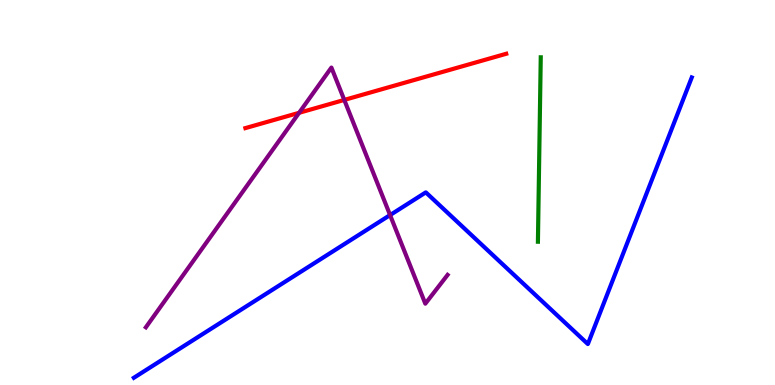[{'lines': ['blue', 'red'], 'intersections': []}, {'lines': ['green', 'red'], 'intersections': []}, {'lines': ['purple', 'red'], 'intersections': [{'x': 3.86, 'y': 7.07}, {'x': 4.44, 'y': 7.4}]}, {'lines': ['blue', 'green'], 'intersections': []}, {'lines': ['blue', 'purple'], 'intersections': [{'x': 5.03, 'y': 4.41}]}, {'lines': ['green', 'purple'], 'intersections': []}]